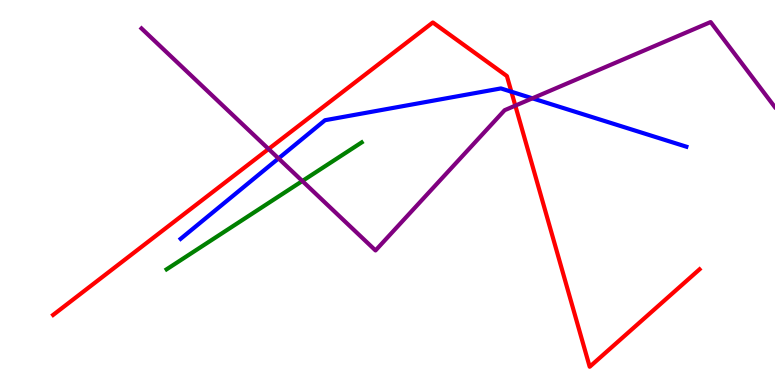[{'lines': ['blue', 'red'], 'intersections': [{'x': 6.6, 'y': 7.62}]}, {'lines': ['green', 'red'], 'intersections': []}, {'lines': ['purple', 'red'], 'intersections': [{'x': 3.47, 'y': 6.13}, {'x': 6.65, 'y': 7.26}]}, {'lines': ['blue', 'green'], 'intersections': []}, {'lines': ['blue', 'purple'], 'intersections': [{'x': 3.59, 'y': 5.89}, {'x': 6.87, 'y': 7.45}]}, {'lines': ['green', 'purple'], 'intersections': [{'x': 3.9, 'y': 5.3}]}]